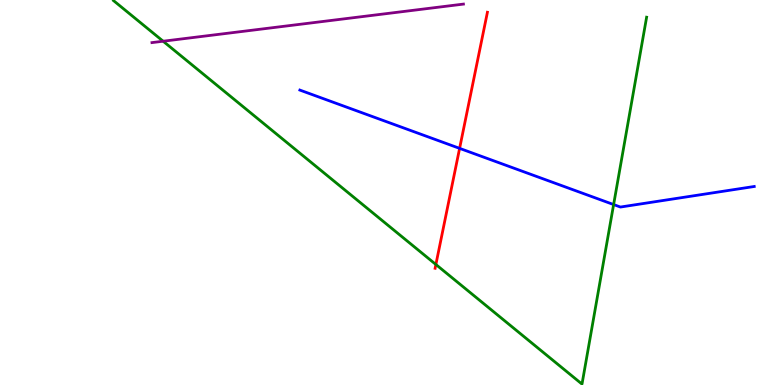[{'lines': ['blue', 'red'], 'intersections': [{'x': 5.93, 'y': 6.15}]}, {'lines': ['green', 'red'], 'intersections': [{'x': 5.62, 'y': 3.13}]}, {'lines': ['purple', 'red'], 'intersections': []}, {'lines': ['blue', 'green'], 'intersections': [{'x': 7.92, 'y': 4.69}]}, {'lines': ['blue', 'purple'], 'intersections': []}, {'lines': ['green', 'purple'], 'intersections': [{'x': 2.1, 'y': 8.93}]}]